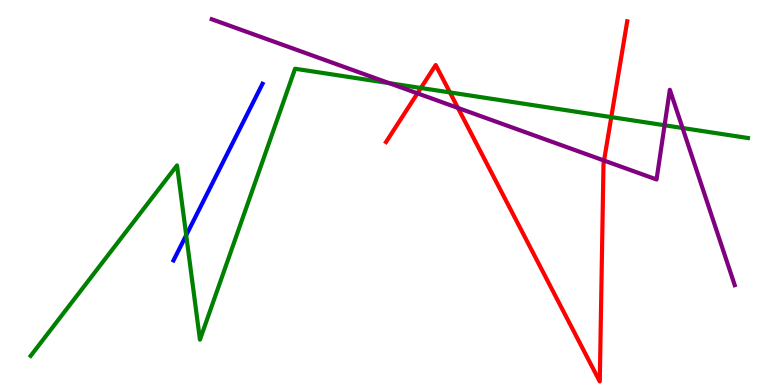[{'lines': ['blue', 'red'], 'intersections': []}, {'lines': ['green', 'red'], 'intersections': [{'x': 5.43, 'y': 7.71}, {'x': 5.81, 'y': 7.6}, {'x': 7.89, 'y': 6.96}]}, {'lines': ['purple', 'red'], 'intersections': [{'x': 5.39, 'y': 7.58}, {'x': 5.91, 'y': 7.2}, {'x': 7.79, 'y': 5.83}]}, {'lines': ['blue', 'green'], 'intersections': [{'x': 2.4, 'y': 3.89}]}, {'lines': ['blue', 'purple'], 'intersections': []}, {'lines': ['green', 'purple'], 'intersections': [{'x': 5.02, 'y': 7.84}, {'x': 8.58, 'y': 6.75}, {'x': 8.81, 'y': 6.68}]}]